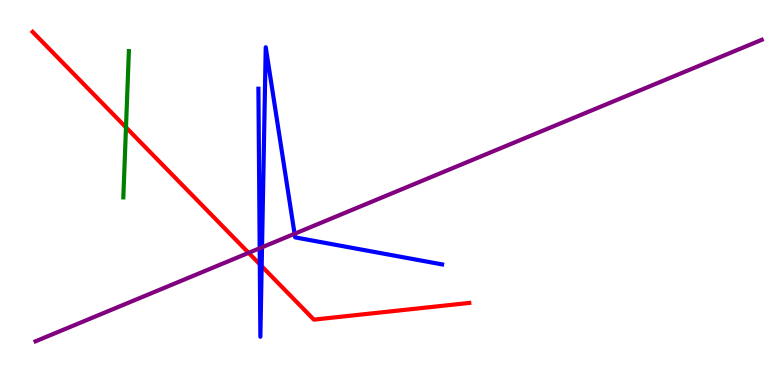[{'lines': ['blue', 'red'], 'intersections': [{'x': 3.35, 'y': 3.14}, {'x': 3.38, 'y': 3.09}]}, {'lines': ['green', 'red'], 'intersections': [{'x': 1.63, 'y': 6.69}]}, {'lines': ['purple', 'red'], 'intersections': [{'x': 3.21, 'y': 3.43}]}, {'lines': ['blue', 'green'], 'intersections': []}, {'lines': ['blue', 'purple'], 'intersections': [{'x': 3.35, 'y': 3.55}, {'x': 3.38, 'y': 3.58}, {'x': 3.8, 'y': 3.93}]}, {'lines': ['green', 'purple'], 'intersections': []}]